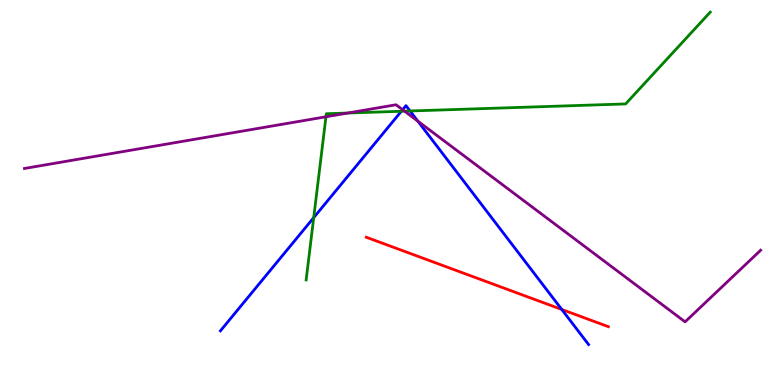[{'lines': ['blue', 'red'], 'intersections': [{'x': 7.25, 'y': 1.96}]}, {'lines': ['green', 'red'], 'intersections': []}, {'lines': ['purple', 'red'], 'intersections': []}, {'lines': ['blue', 'green'], 'intersections': [{'x': 4.05, 'y': 4.35}, {'x': 5.18, 'y': 7.11}, {'x': 5.29, 'y': 7.12}]}, {'lines': ['blue', 'purple'], 'intersections': [{'x': 5.2, 'y': 7.15}, {'x': 5.39, 'y': 6.85}]}, {'lines': ['green', 'purple'], 'intersections': [{'x': 4.21, 'y': 6.97}, {'x': 4.49, 'y': 7.06}, {'x': 5.22, 'y': 7.11}]}]